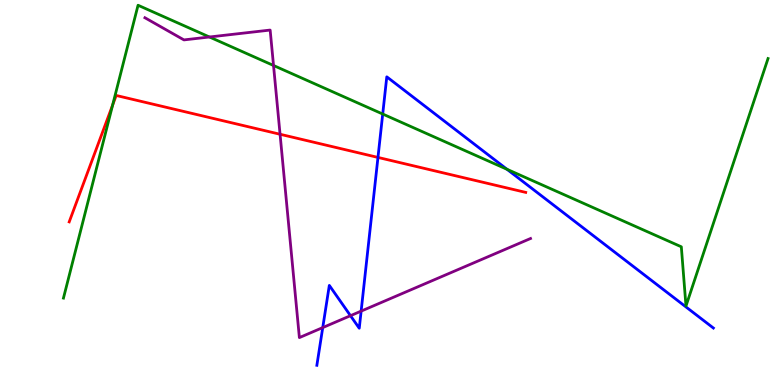[{'lines': ['blue', 'red'], 'intersections': [{'x': 4.88, 'y': 5.91}]}, {'lines': ['green', 'red'], 'intersections': [{'x': 1.45, 'y': 7.27}]}, {'lines': ['purple', 'red'], 'intersections': [{'x': 3.61, 'y': 6.51}]}, {'lines': ['blue', 'green'], 'intersections': [{'x': 4.94, 'y': 7.04}, {'x': 6.54, 'y': 5.6}]}, {'lines': ['blue', 'purple'], 'intersections': [{'x': 4.16, 'y': 1.49}, {'x': 4.52, 'y': 1.8}, {'x': 4.66, 'y': 1.92}]}, {'lines': ['green', 'purple'], 'intersections': [{'x': 2.7, 'y': 9.04}, {'x': 3.53, 'y': 8.3}]}]